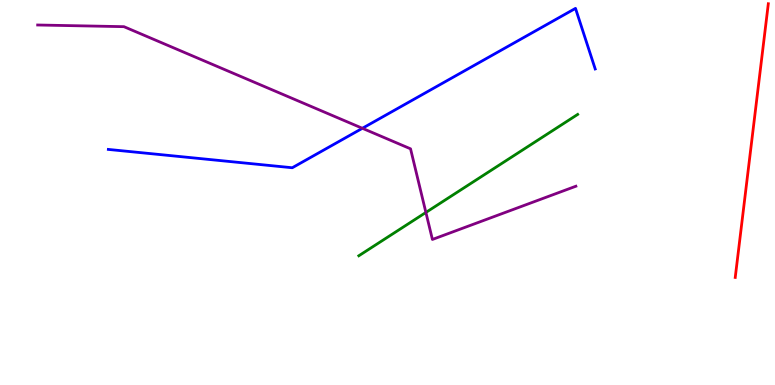[{'lines': ['blue', 'red'], 'intersections': []}, {'lines': ['green', 'red'], 'intersections': []}, {'lines': ['purple', 'red'], 'intersections': []}, {'lines': ['blue', 'green'], 'intersections': []}, {'lines': ['blue', 'purple'], 'intersections': [{'x': 4.68, 'y': 6.67}]}, {'lines': ['green', 'purple'], 'intersections': [{'x': 5.5, 'y': 4.48}]}]